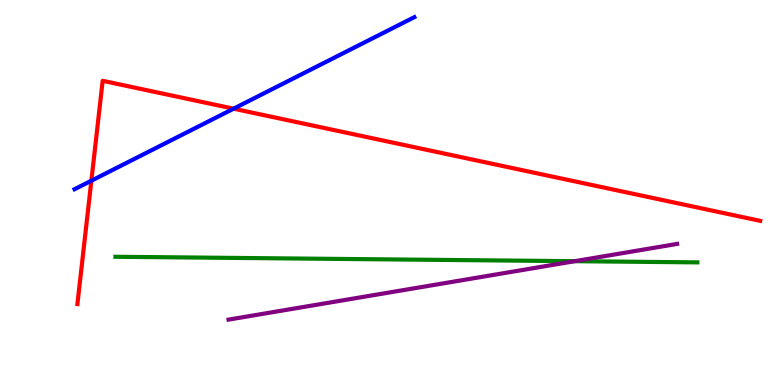[{'lines': ['blue', 'red'], 'intersections': [{'x': 1.18, 'y': 5.31}, {'x': 3.01, 'y': 7.18}]}, {'lines': ['green', 'red'], 'intersections': []}, {'lines': ['purple', 'red'], 'intersections': []}, {'lines': ['blue', 'green'], 'intersections': []}, {'lines': ['blue', 'purple'], 'intersections': []}, {'lines': ['green', 'purple'], 'intersections': [{'x': 7.42, 'y': 3.22}]}]